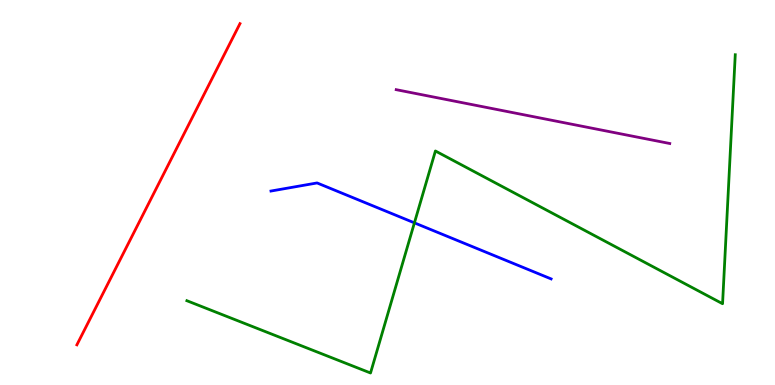[{'lines': ['blue', 'red'], 'intersections': []}, {'lines': ['green', 'red'], 'intersections': []}, {'lines': ['purple', 'red'], 'intersections': []}, {'lines': ['blue', 'green'], 'intersections': [{'x': 5.35, 'y': 4.21}]}, {'lines': ['blue', 'purple'], 'intersections': []}, {'lines': ['green', 'purple'], 'intersections': []}]